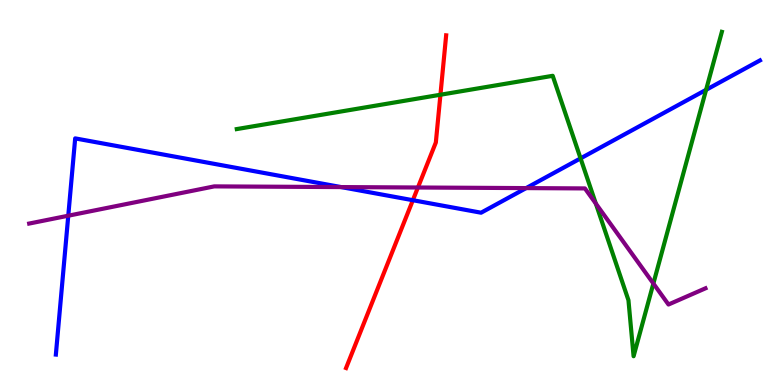[{'lines': ['blue', 'red'], 'intersections': [{'x': 5.33, 'y': 4.8}]}, {'lines': ['green', 'red'], 'intersections': [{'x': 5.68, 'y': 7.54}]}, {'lines': ['purple', 'red'], 'intersections': [{'x': 5.39, 'y': 5.13}]}, {'lines': ['blue', 'green'], 'intersections': [{'x': 7.49, 'y': 5.89}, {'x': 9.11, 'y': 7.67}]}, {'lines': ['blue', 'purple'], 'intersections': [{'x': 0.881, 'y': 4.4}, {'x': 4.4, 'y': 5.14}, {'x': 6.79, 'y': 5.11}]}, {'lines': ['green', 'purple'], 'intersections': [{'x': 7.69, 'y': 4.71}, {'x': 8.43, 'y': 2.64}]}]